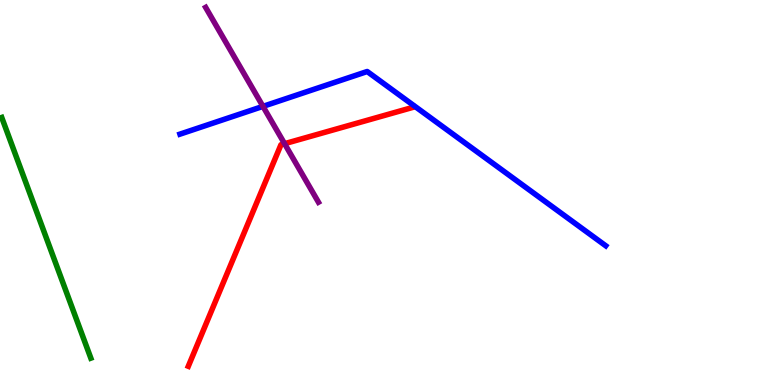[{'lines': ['blue', 'red'], 'intersections': []}, {'lines': ['green', 'red'], 'intersections': []}, {'lines': ['purple', 'red'], 'intersections': [{'x': 3.67, 'y': 6.27}]}, {'lines': ['blue', 'green'], 'intersections': []}, {'lines': ['blue', 'purple'], 'intersections': [{'x': 3.39, 'y': 7.24}]}, {'lines': ['green', 'purple'], 'intersections': []}]